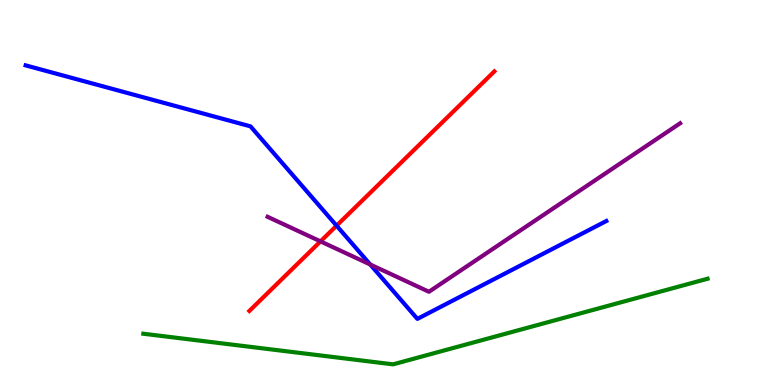[{'lines': ['blue', 'red'], 'intersections': [{'x': 4.34, 'y': 4.14}]}, {'lines': ['green', 'red'], 'intersections': []}, {'lines': ['purple', 'red'], 'intersections': [{'x': 4.14, 'y': 3.73}]}, {'lines': ['blue', 'green'], 'intersections': []}, {'lines': ['blue', 'purple'], 'intersections': [{'x': 4.78, 'y': 3.13}]}, {'lines': ['green', 'purple'], 'intersections': []}]